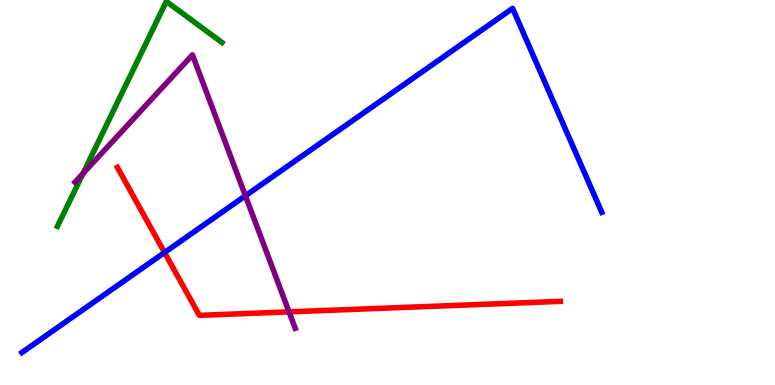[{'lines': ['blue', 'red'], 'intersections': [{'x': 2.12, 'y': 3.44}]}, {'lines': ['green', 'red'], 'intersections': []}, {'lines': ['purple', 'red'], 'intersections': [{'x': 3.73, 'y': 1.9}]}, {'lines': ['blue', 'green'], 'intersections': []}, {'lines': ['blue', 'purple'], 'intersections': [{'x': 3.17, 'y': 4.91}]}, {'lines': ['green', 'purple'], 'intersections': [{'x': 1.07, 'y': 5.49}]}]